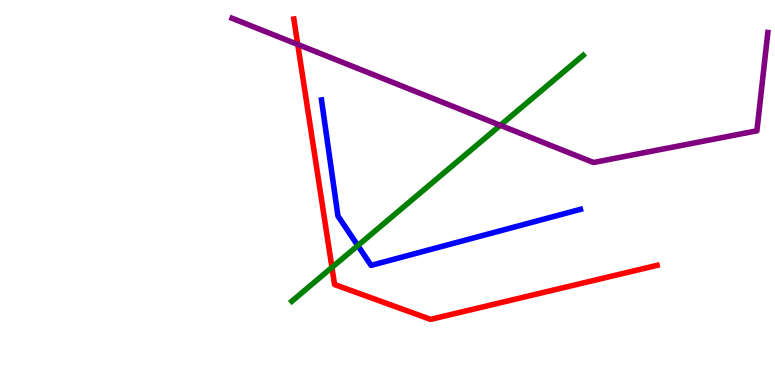[{'lines': ['blue', 'red'], 'intersections': []}, {'lines': ['green', 'red'], 'intersections': [{'x': 4.28, 'y': 3.05}]}, {'lines': ['purple', 'red'], 'intersections': [{'x': 3.84, 'y': 8.84}]}, {'lines': ['blue', 'green'], 'intersections': [{'x': 4.62, 'y': 3.62}]}, {'lines': ['blue', 'purple'], 'intersections': []}, {'lines': ['green', 'purple'], 'intersections': [{'x': 6.46, 'y': 6.75}]}]